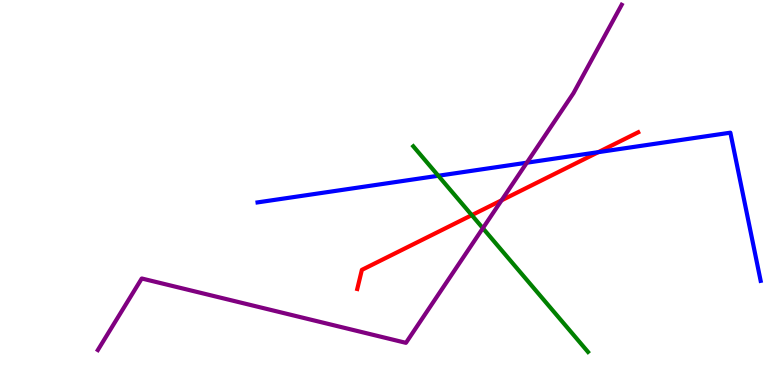[{'lines': ['blue', 'red'], 'intersections': [{'x': 7.72, 'y': 6.05}]}, {'lines': ['green', 'red'], 'intersections': [{'x': 6.09, 'y': 4.41}]}, {'lines': ['purple', 'red'], 'intersections': [{'x': 6.47, 'y': 4.8}]}, {'lines': ['blue', 'green'], 'intersections': [{'x': 5.66, 'y': 5.44}]}, {'lines': ['blue', 'purple'], 'intersections': [{'x': 6.8, 'y': 5.77}]}, {'lines': ['green', 'purple'], 'intersections': [{'x': 6.23, 'y': 4.07}]}]